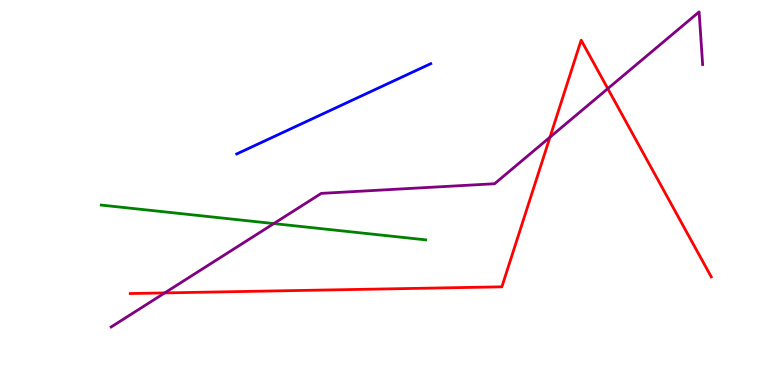[{'lines': ['blue', 'red'], 'intersections': []}, {'lines': ['green', 'red'], 'intersections': []}, {'lines': ['purple', 'red'], 'intersections': [{'x': 2.13, 'y': 2.39}, {'x': 7.1, 'y': 6.44}, {'x': 7.84, 'y': 7.7}]}, {'lines': ['blue', 'green'], 'intersections': []}, {'lines': ['blue', 'purple'], 'intersections': []}, {'lines': ['green', 'purple'], 'intersections': [{'x': 3.53, 'y': 4.19}]}]